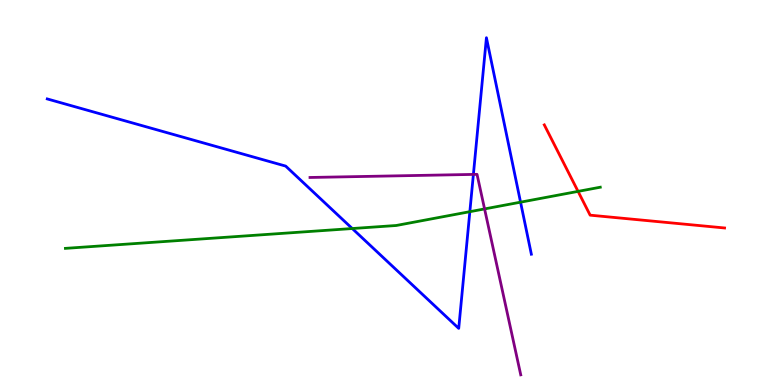[{'lines': ['blue', 'red'], 'intersections': []}, {'lines': ['green', 'red'], 'intersections': [{'x': 7.46, 'y': 5.03}]}, {'lines': ['purple', 'red'], 'intersections': []}, {'lines': ['blue', 'green'], 'intersections': [{'x': 4.55, 'y': 4.06}, {'x': 6.06, 'y': 4.5}, {'x': 6.72, 'y': 4.75}]}, {'lines': ['blue', 'purple'], 'intersections': [{'x': 6.11, 'y': 5.47}]}, {'lines': ['green', 'purple'], 'intersections': [{'x': 6.25, 'y': 4.57}]}]